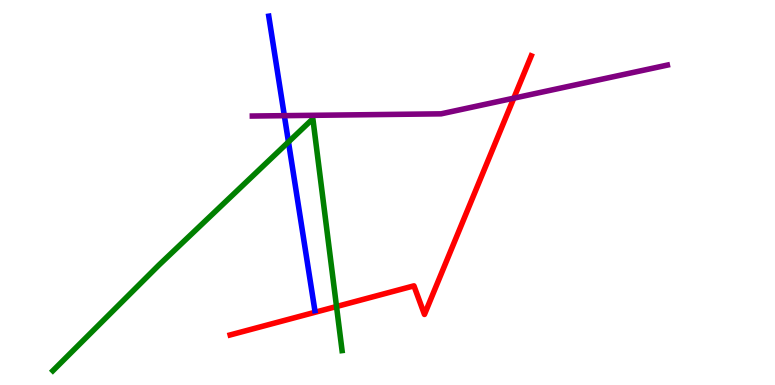[{'lines': ['blue', 'red'], 'intersections': []}, {'lines': ['green', 'red'], 'intersections': [{'x': 4.34, 'y': 2.04}]}, {'lines': ['purple', 'red'], 'intersections': [{'x': 6.63, 'y': 7.45}]}, {'lines': ['blue', 'green'], 'intersections': [{'x': 3.72, 'y': 6.31}]}, {'lines': ['blue', 'purple'], 'intersections': [{'x': 3.67, 'y': 7.0}]}, {'lines': ['green', 'purple'], 'intersections': []}]